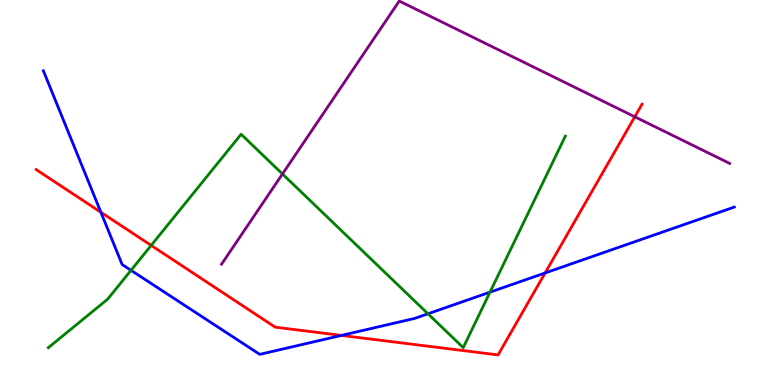[{'lines': ['blue', 'red'], 'intersections': [{'x': 1.3, 'y': 4.49}, {'x': 4.41, 'y': 1.29}, {'x': 7.03, 'y': 2.91}]}, {'lines': ['green', 'red'], 'intersections': [{'x': 1.95, 'y': 3.63}]}, {'lines': ['purple', 'red'], 'intersections': [{'x': 8.19, 'y': 6.97}]}, {'lines': ['blue', 'green'], 'intersections': [{'x': 1.69, 'y': 2.98}, {'x': 5.52, 'y': 1.85}, {'x': 6.32, 'y': 2.41}]}, {'lines': ['blue', 'purple'], 'intersections': []}, {'lines': ['green', 'purple'], 'intersections': [{'x': 3.64, 'y': 5.48}]}]